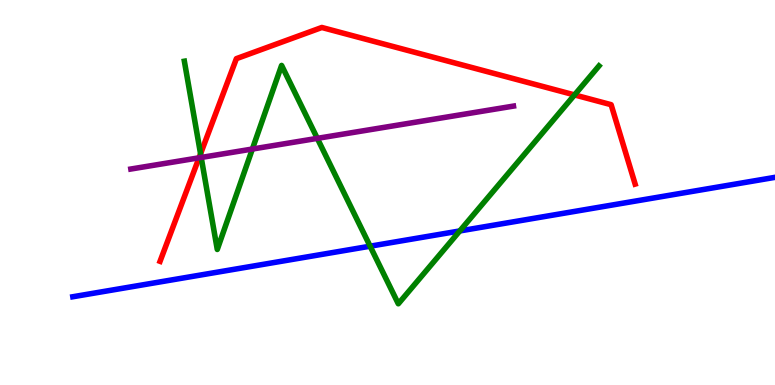[{'lines': ['blue', 'red'], 'intersections': []}, {'lines': ['green', 'red'], 'intersections': [{'x': 2.59, 'y': 6.01}, {'x': 7.41, 'y': 7.53}]}, {'lines': ['purple', 'red'], 'intersections': [{'x': 2.57, 'y': 5.9}]}, {'lines': ['blue', 'green'], 'intersections': [{'x': 4.78, 'y': 3.61}, {'x': 5.93, 'y': 4.0}]}, {'lines': ['blue', 'purple'], 'intersections': []}, {'lines': ['green', 'purple'], 'intersections': [{'x': 2.6, 'y': 5.91}, {'x': 3.26, 'y': 6.13}, {'x': 4.09, 'y': 6.41}]}]